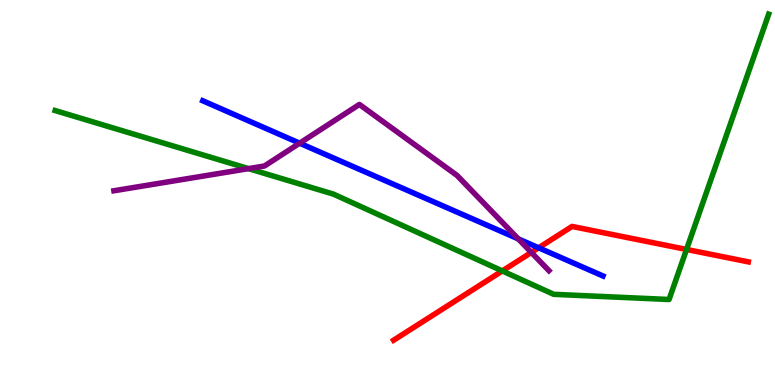[{'lines': ['blue', 'red'], 'intersections': [{'x': 6.95, 'y': 3.56}]}, {'lines': ['green', 'red'], 'intersections': [{'x': 6.48, 'y': 2.96}, {'x': 8.86, 'y': 3.52}]}, {'lines': ['purple', 'red'], 'intersections': [{'x': 6.86, 'y': 3.44}]}, {'lines': ['blue', 'green'], 'intersections': []}, {'lines': ['blue', 'purple'], 'intersections': [{'x': 3.87, 'y': 6.28}, {'x': 6.69, 'y': 3.8}]}, {'lines': ['green', 'purple'], 'intersections': [{'x': 3.21, 'y': 5.62}]}]